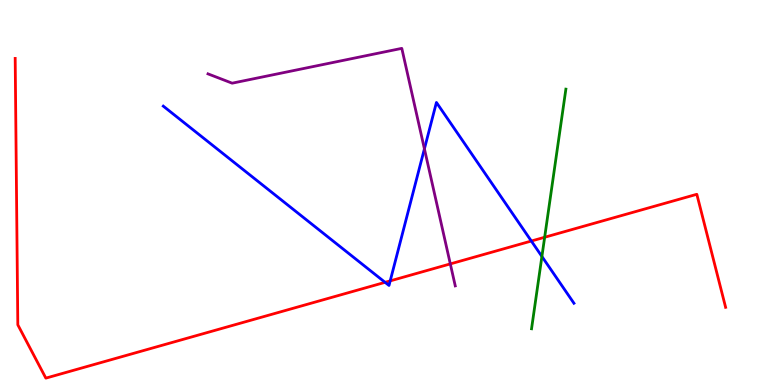[{'lines': ['blue', 'red'], 'intersections': [{'x': 4.97, 'y': 2.67}, {'x': 5.03, 'y': 2.7}, {'x': 6.86, 'y': 3.74}]}, {'lines': ['green', 'red'], 'intersections': [{'x': 7.03, 'y': 3.84}]}, {'lines': ['purple', 'red'], 'intersections': [{'x': 5.81, 'y': 3.15}]}, {'lines': ['blue', 'green'], 'intersections': [{'x': 6.99, 'y': 3.34}]}, {'lines': ['blue', 'purple'], 'intersections': [{'x': 5.48, 'y': 6.13}]}, {'lines': ['green', 'purple'], 'intersections': []}]